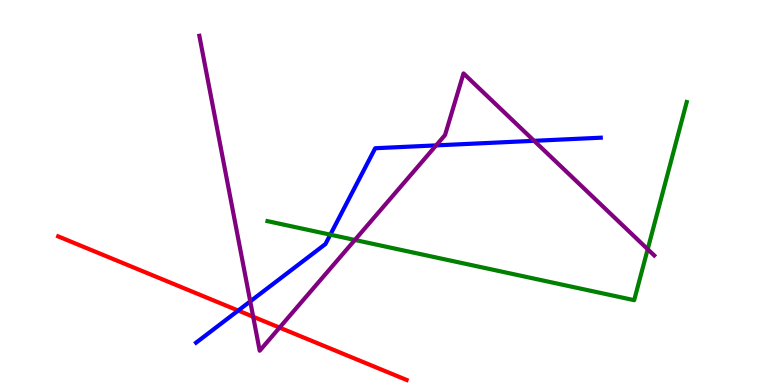[{'lines': ['blue', 'red'], 'intersections': [{'x': 3.07, 'y': 1.93}]}, {'lines': ['green', 'red'], 'intersections': []}, {'lines': ['purple', 'red'], 'intersections': [{'x': 3.27, 'y': 1.77}, {'x': 3.61, 'y': 1.49}]}, {'lines': ['blue', 'green'], 'intersections': [{'x': 4.26, 'y': 3.9}]}, {'lines': ['blue', 'purple'], 'intersections': [{'x': 3.23, 'y': 2.17}, {'x': 5.63, 'y': 6.22}, {'x': 6.89, 'y': 6.34}]}, {'lines': ['green', 'purple'], 'intersections': [{'x': 4.58, 'y': 3.77}, {'x': 8.36, 'y': 3.53}]}]